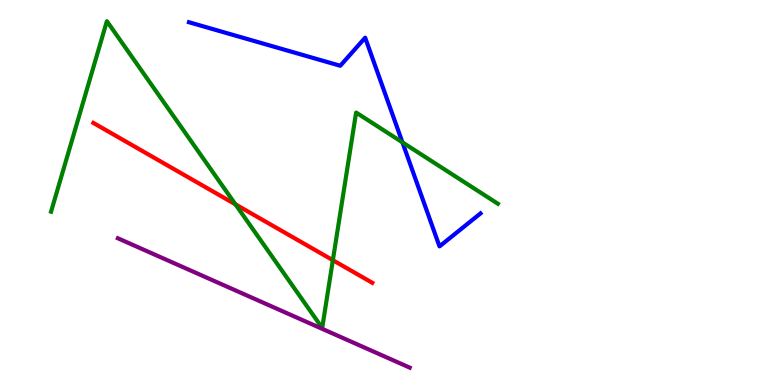[{'lines': ['blue', 'red'], 'intersections': []}, {'lines': ['green', 'red'], 'intersections': [{'x': 3.04, 'y': 4.69}, {'x': 4.3, 'y': 3.24}]}, {'lines': ['purple', 'red'], 'intersections': []}, {'lines': ['blue', 'green'], 'intersections': [{'x': 5.19, 'y': 6.3}]}, {'lines': ['blue', 'purple'], 'intersections': []}, {'lines': ['green', 'purple'], 'intersections': []}]